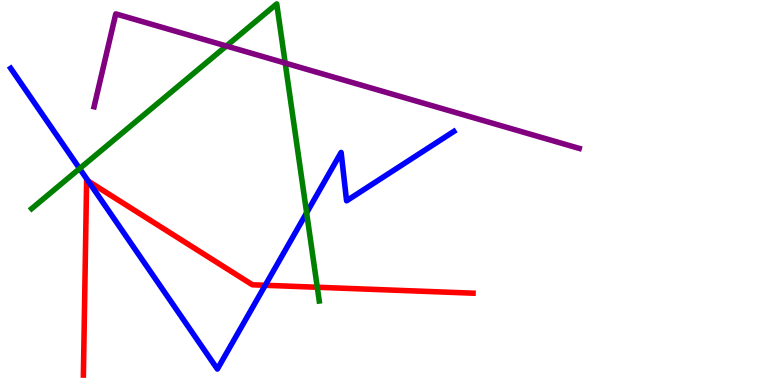[{'lines': ['blue', 'red'], 'intersections': [{'x': 1.14, 'y': 5.3}, {'x': 3.42, 'y': 2.59}]}, {'lines': ['green', 'red'], 'intersections': [{'x': 4.09, 'y': 2.54}]}, {'lines': ['purple', 'red'], 'intersections': []}, {'lines': ['blue', 'green'], 'intersections': [{'x': 1.03, 'y': 5.62}, {'x': 3.96, 'y': 4.47}]}, {'lines': ['blue', 'purple'], 'intersections': []}, {'lines': ['green', 'purple'], 'intersections': [{'x': 2.92, 'y': 8.81}, {'x': 3.68, 'y': 8.36}]}]